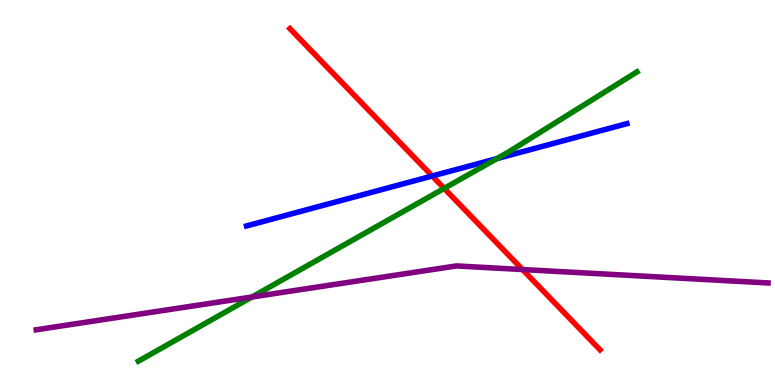[{'lines': ['blue', 'red'], 'intersections': [{'x': 5.58, 'y': 5.43}]}, {'lines': ['green', 'red'], 'intersections': [{'x': 5.73, 'y': 5.11}]}, {'lines': ['purple', 'red'], 'intersections': [{'x': 6.74, 'y': 3.0}]}, {'lines': ['blue', 'green'], 'intersections': [{'x': 6.41, 'y': 5.88}]}, {'lines': ['blue', 'purple'], 'intersections': []}, {'lines': ['green', 'purple'], 'intersections': [{'x': 3.25, 'y': 2.29}]}]